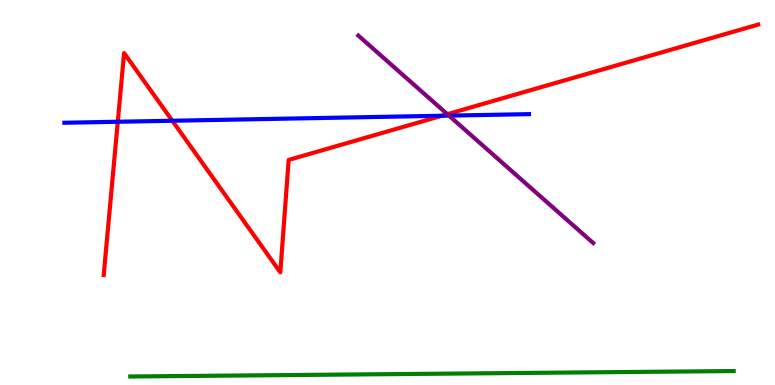[{'lines': ['blue', 'red'], 'intersections': [{'x': 1.52, 'y': 6.84}, {'x': 2.22, 'y': 6.86}, {'x': 5.7, 'y': 6.99}]}, {'lines': ['green', 'red'], 'intersections': []}, {'lines': ['purple', 'red'], 'intersections': [{'x': 5.77, 'y': 7.03}]}, {'lines': ['blue', 'green'], 'intersections': []}, {'lines': ['blue', 'purple'], 'intersections': [{'x': 5.79, 'y': 7.0}]}, {'lines': ['green', 'purple'], 'intersections': []}]